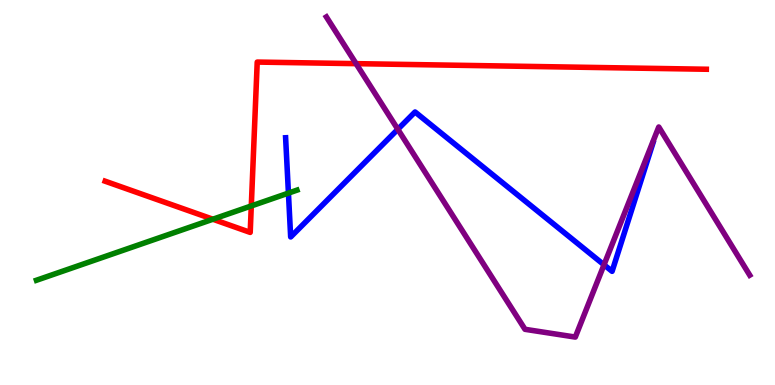[{'lines': ['blue', 'red'], 'intersections': []}, {'lines': ['green', 'red'], 'intersections': [{'x': 2.75, 'y': 4.31}, {'x': 3.24, 'y': 4.65}]}, {'lines': ['purple', 'red'], 'intersections': [{'x': 4.59, 'y': 8.35}]}, {'lines': ['blue', 'green'], 'intersections': [{'x': 3.72, 'y': 4.98}]}, {'lines': ['blue', 'purple'], 'intersections': [{'x': 5.13, 'y': 6.64}, {'x': 7.79, 'y': 3.12}]}, {'lines': ['green', 'purple'], 'intersections': []}]